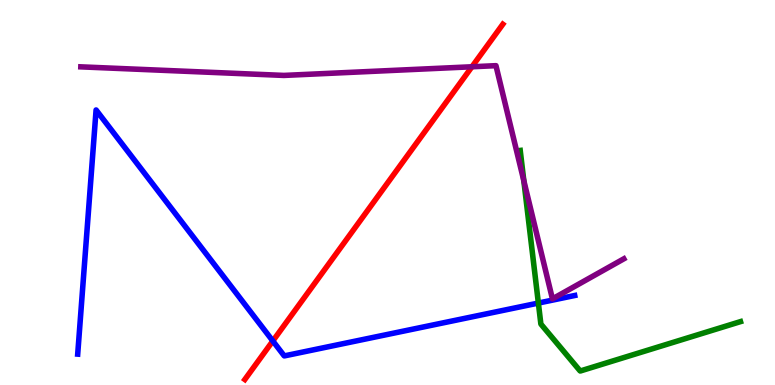[{'lines': ['blue', 'red'], 'intersections': [{'x': 3.52, 'y': 1.14}]}, {'lines': ['green', 'red'], 'intersections': []}, {'lines': ['purple', 'red'], 'intersections': [{'x': 6.09, 'y': 8.27}]}, {'lines': ['blue', 'green'], 'intersections': [{'x': 6.95, 'y': 2.13}]}, {'lines': ['blue', 'purple'], 'intersections': []}, {'lines': ['green', 'purple'], 'intersections': [{'x': 6.76, 'y': 5.31}]}]